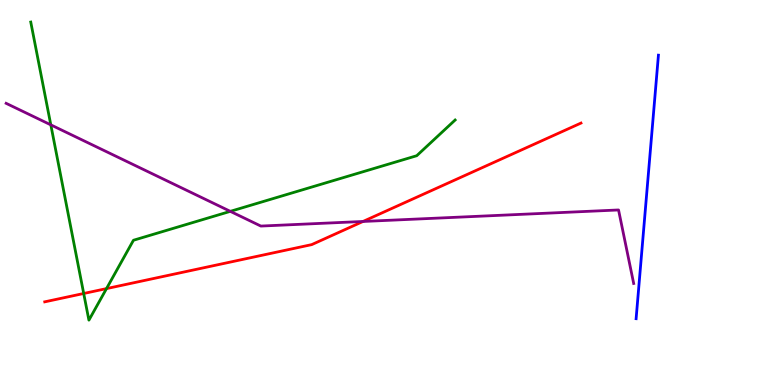[{'lines': ['blue', 'red'], 'intersections': []}, {'lines': ['green', 'red'], 'intersections': [{'x': 1.08, 'y': 2.38}, {'x': 1.37, 'y': 2.5}]}, {'lines': ['purple', 'red'], 'intersections': [{'x': 4.68, 'y': 4.25}]}, {'lines': ['blue', 'green'], 'intersections': []}, {'lines': ['blue', 'purple'], 'intersections': []}, {'lines': ['green', 'purple'], 'intersections': [{'x': 0.656, 'y': 6.76}, {'x': 2.97, 'y': 4.51}]}]